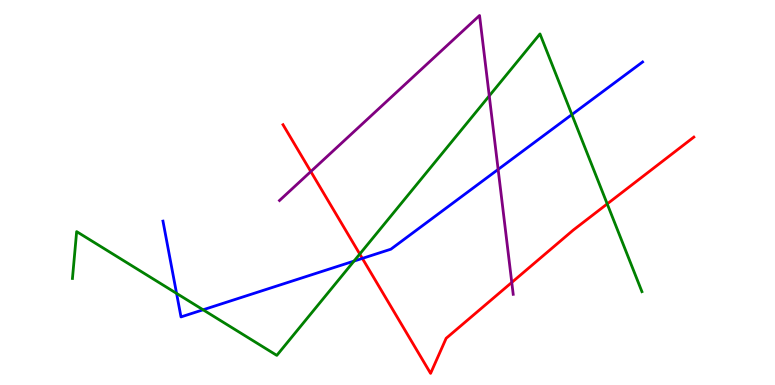[{'lines': ['blue', 'red'], 'intersections': [{'x': 4.68, 'y': 3.29}]}, {'lines': ['green', 'red'], 'intersections': [{'x': 4.64, 'y': 3.4}, {'x': 7.84, 'y': 4.7}]}, {'lines': ['purple', 'red'], 'intersections': [{'x': 4.01, 'y': 5.54}, {'x': 6.6, 'y': 2.66}]}, {'lines': ['blue', 'green'], 'intersections': [{'x': 2.28, 'y': 2.38}, {'x': 2.62, 'y': 1.95}, {'x': 4.57, 'y': 3.22}, {'x': 7.38, 'y': 7.02}]}, {'lines': ['blue', 'purple'], 'intersections': [{'x': 6.43, 'y': 5.6}]}, {'lines': ['green', 'purple'], 'intersections': [{'x': 6.31, 'y': 7.51}]}]